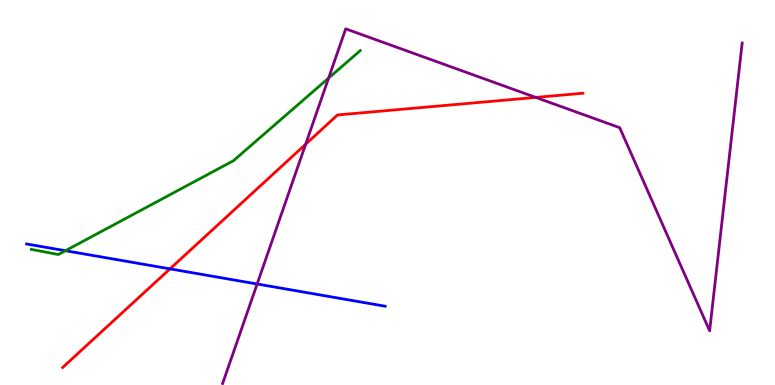[{'lines': ['blue', 'red'], 'intersections': [{'x': 2.19, 'y': 3.02}]}, {'lines': ['green', 'red'], 'intersections': []}, {'lines': ['purple', 'red'], 'intersections': [{'x': 3.94, 'y': 6.25}, {'x': 6.91, 'y': 7.47}]}, {'lines': ['blue', 'green'], 'intersections': [{'x': 0.845, 'y': 3.49}]}, {'lines': ['blue', 'purple'], 'intersections': [{'x': 3.32, 'y': 2.62}]}, {'lines': ['green', 'purple'], 'intersections': [{'x': 4.24, 'y': 7.97}]}]